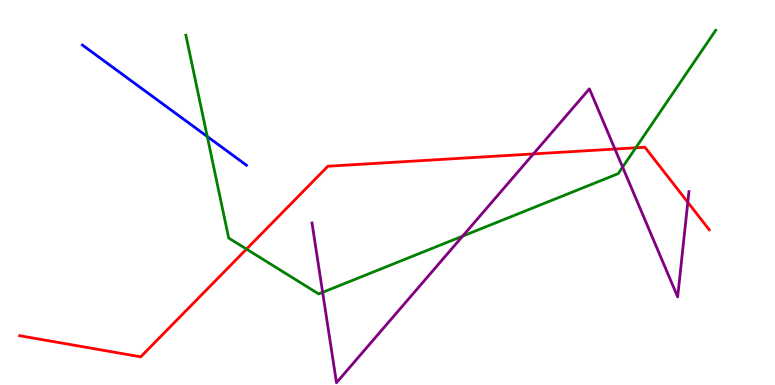[{'lines': ['blue', 'red'], 'intersections': []}, {'lines': ['green', 'red'], 'intersections': [{'x': 3.18, 'y': 3.53}, {'x': 8.2, 'y': 6.16}]}, {'lines': ['purple', 'red'], 'intersections': [{'x': 6.88, 'y': 6.0}, {'x': 7.93, 'y': 6.13}, {'x': 8.87, 'y': 4.75}]}, {'lines': ['blue', 'green'], 'intersections': [{'x': 2.67, 'y': 6.45}]}, {'lines': ['blue', 'purple'], 'intersections': []}, {'lines': ['green', 'purple'], 'intersections': [{'x': 4.16, 'y': 2.41}, {'x': 5.97, 'y': 3.87}, {'x': 8.03, 'y': 5.66}]}]